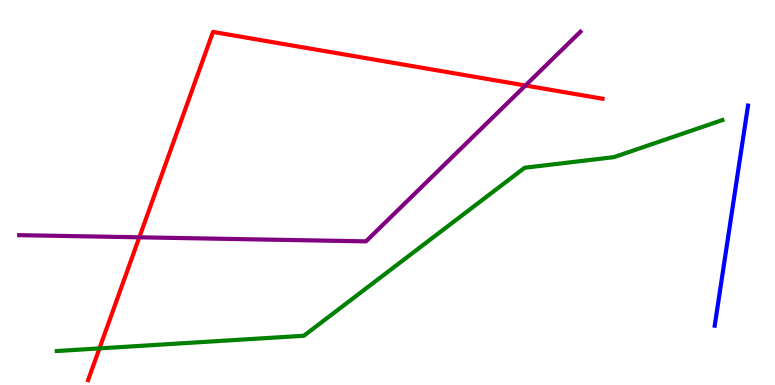[{'lines': ['blue', 'red'], 'intersections': []}, {'lines': ['green', 'red'], 'intersections': [{'x': 1.28, 'y': 0.951}]}, {'lines': ['purple', 'red'], 'intersections': [{'x': 1.8, 'y': 3.84}, {'x': 6.78, 'y': 7.78}]}, {'lines': ['blue', 'green'], 'intersections': []}, {'lines': ['blue', 'purple'], 'intersections': []}, {'lines': ['green', 'purple'], 'intersections': []}]